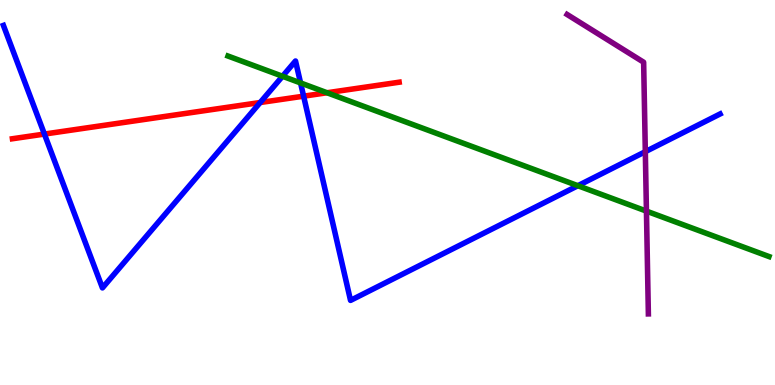[{'lines': ['blue', 'red'], 'intersections': [{'x': 0.573, 'y': 6.52}, {'x': 3.36, 'y': 7.34}, {'x': 3.92, 'y': 7.5}]}, {'lines': ['green', 'red'], 'intersections': [{'x': 4.22, 'y': 7.59}]}, {'lines': ['purple', 'red'], 'intersections': []}, {'lines': ['blue', 'green'], 'intersections': [{'x': 3.65, 'y': 8.02}, {'x': 3.88, 'y': 7.85}, {'x': 7.46, 'y': 5.18}]}, {'lines': ['blue', 'purple'], 'intersections': [{'x': 8.33, 'y': 6.06}]}, {'lines': ['green', 'purple'], 'intersections': [{'x': 8.34, 'y': 4.52}]}]